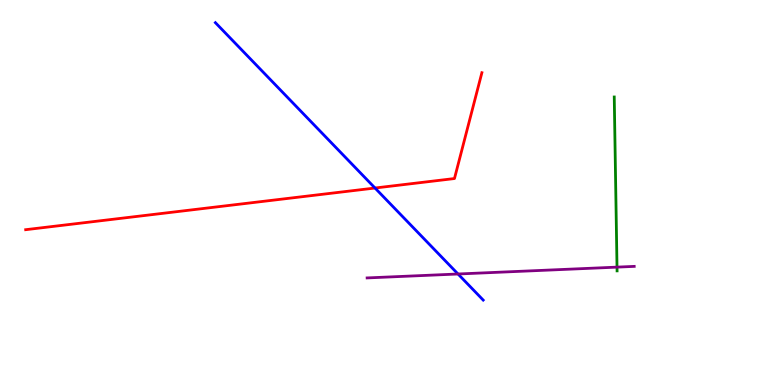[{'lines': ['blue', 'red'], 'intersections': [{'x': 4.84, 'y': 5.12}]}, {'lines': ['green', 'red'], 'intersections': []}, {'lines': ['purple', 'red'], 'intersections': []}, {'lines': ['blue', 'green'], 'intersections': []}, {'lines': ['blue', 'purple'], 'intersections': [{'x': 5.91, 'y': 2.88}]}, {'lines': ['green', 'purple'], 'intersections': [{'x': 7.96, 'y': 3.06}]}]